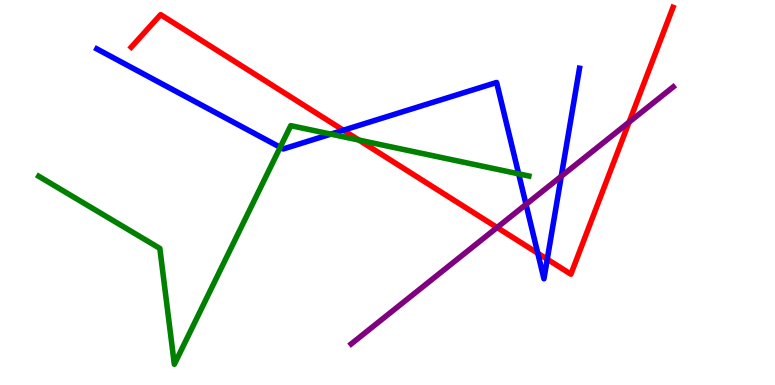[{'lines': ['blue', 'red'], 'intersections': [{'x': 4.43, 'y': 6.62}, {'x': 6.94, 'y': 3.42}, {'x': 7.06, 'y': 3.27}]}, {'lines': ['green', 'red'], 'intersections': [{'x': 4.63, 'y': 6.36}]}, {'lines': ['purple', 'red'], 'intersections': [{'x': 6.41, 'y': 4.09}, {'x': 8.12, 'y': 6.83}]}, {'lines': ['blue', 'green'], 'intersections': [{'x': 3.62, 'y': 6.17}, {'x': 4.27, 'y': 6.52}, {'x': 6.69, 'y': 5.48}]}, {'lines': ['blue', 'purple'], 'intersections': [{'x': 6.79, 'y': 4.69}, {'x': 7.24, 'y': 5.42}]}, {'lines': ['green', 'purple'], 'intersections': []}]